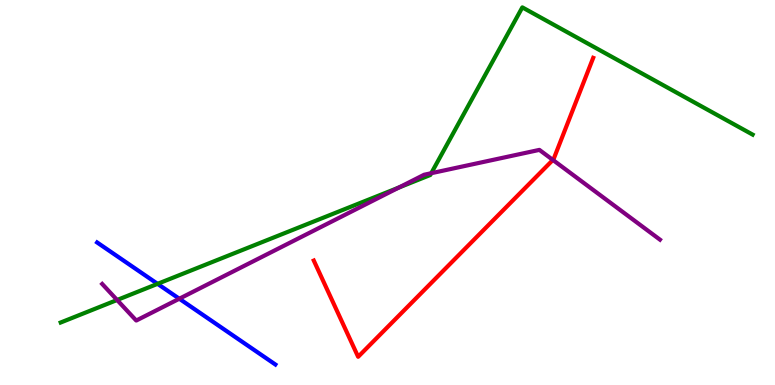[{'lines': ['blue', 'red'], 'intersections': []}, {'lines': ['green', 'red'], 'intersections': []}, {'lines': ['purple', 'red'], 'intersections': [{'x': 7.13, 'y': 5.85}]}, {'lines': ['blue', 'green'], 'intersections': [{'x': 2.03, 'y': 2.63}]}, {'lines': ['blue', 'purple'], 'intersections': [{'x': 2.31, 'y': 2.24}]}, {'lines': ['green', 'purple'], 'intersections': [{'x': 1.51, 'y': 2.21}, {'x': 5.15, 'y': 5.13}, {'x': 5.56, 'y': 5.5}]}]